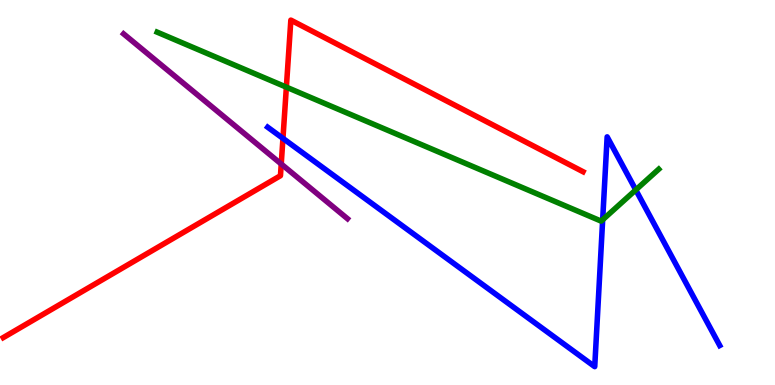[{'lines': ['blue', 'red'], 'intersections': [{'x': 3.65, 'y': 6.41}]}, {'lines': ['green', 'red'], 'intersections': [{'x': 3.7, 'y': 7.74}]}, {'lines': ['purple', 'red'], 'intersections': [{'x': 3.63, 'y': 5.74}]}, {'lines': ['blue', 'green'], 'intersections': [{'x': 7.78, 'y': 4.29}, {'x': 8.2, 'y': 5.07}]}, {'lines': ['blue', 'purple'], 'intersections': []}, {'lines': ['green', 'purple'], 'intersections': []}]